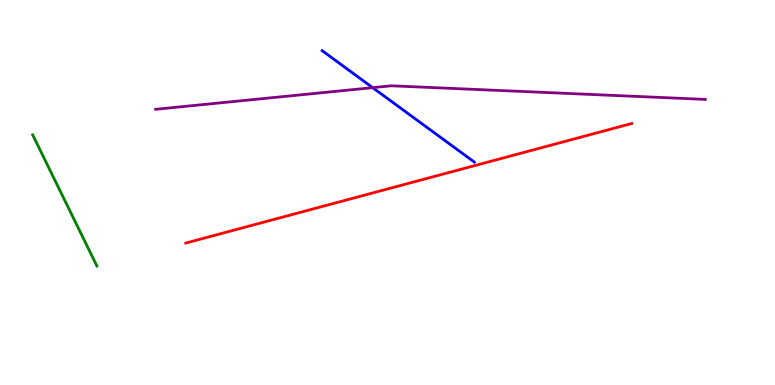[{'lines': ['blue', 'red'], 'intersections': []}, {'lines': ['green', 'red'], 'intersections': []}, {'lines': ['purple', 'red'], 'intersections': []}, {'lines': ['blue', 'green'], 'intersections': []}, {'lines': ['blue', 'purple'], 'intersections': [{'x': 4.81, 'y': 7.72}]}, {'lines': ['green', 'purple'], 'intersections': []}]